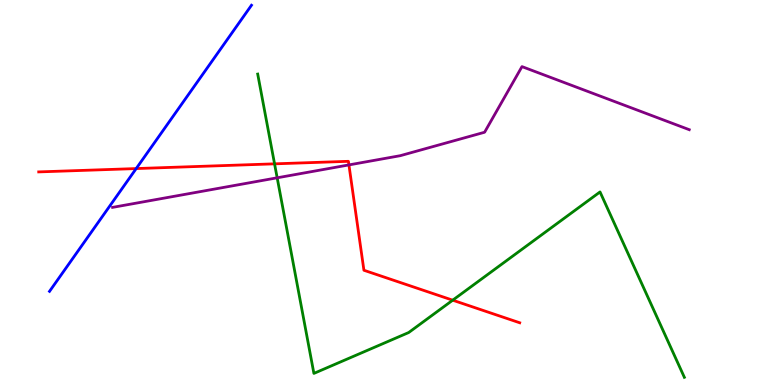[{'lines': ['blue', 'red'], 'intersections': [{'x': 1.76, 'y': 5.62}]}, {'lines': ['green', 'red'], 'intersections': [{'x': 3.54, 'y': 5.74}, {'x': 5.84, 'y': 2.2}]}, {'lines': ['purple', 'red'], 'intersections': [{'x': 4.5, 'y': 5.72}]}, {'lines': ['blue', 'green'], 'intersections': []}, {'lines': ['blue', 'purple'], 'intersections': []}, {'lines': ['green', 'purple'], 'intersections': [{'x': 3.58, 'y': 5.38}]}]